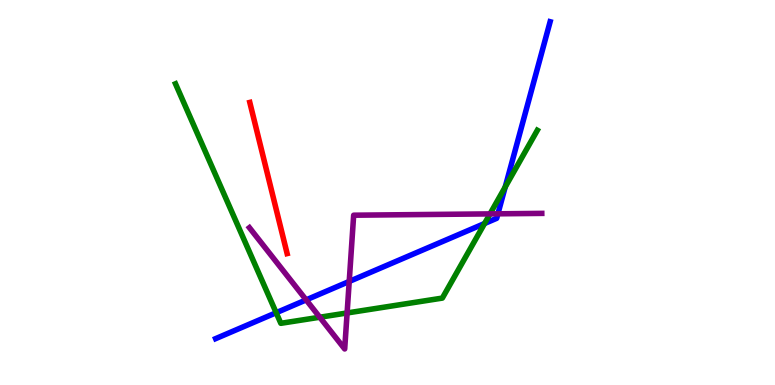[{'lines': ['blue', 'red'], 'intersections': []}, {'lines': ['green', 'red'], 'intersections': []}, {'lines': ['purple', 'red'], 'intersections': []}, {'lines': ['blue', 'green'], 'intersections': [{'x': 3.56, 'y': 1.88}, {'x': 6.25, 'y': 4.19}, {'x': 6.52, 'y': 5.14}]}, {'lines': ['blue', 'purple'], 'intersections': [{'x': 3.95, 'y': 2.21}, {'x': 4.51, 'y': 2.69}, {'x': 6.42, 'y': 4.45}]}, {'lines': ['green', 'purple'], 'intersections': [{'x': 4.13, 'y': 1.76}, {'x': 4.48, 'y': 1.87}, {'x': 6.32, 'y': 4.44}]}]